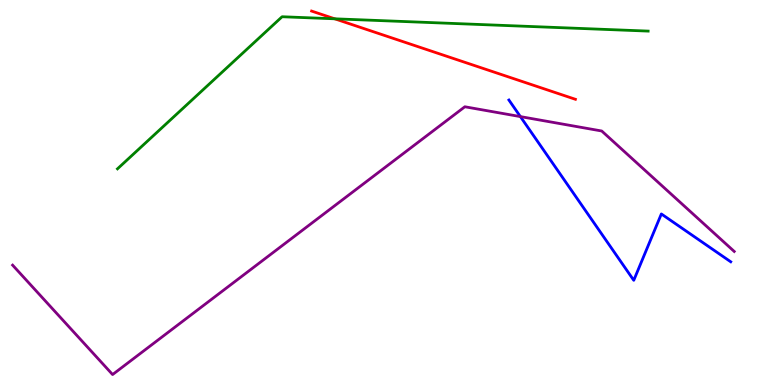[{'lines': ['blue', 'red'], 'intersections': []}, {'lines': ['green', 'red'], 'intersections': [{'x': 4.32, 'y': 9.51}]}, {'lines': ['purple', 'red'], 'intersections': []}, {'lines': ['blue', 'green'], 'intersections': []}, {'lines': ['blue', 'purple'], 'intersections': [{'x': 6.71, 'y': 6.97}]}, {'lines': ['green', 'purple'], 'intersections': []}]